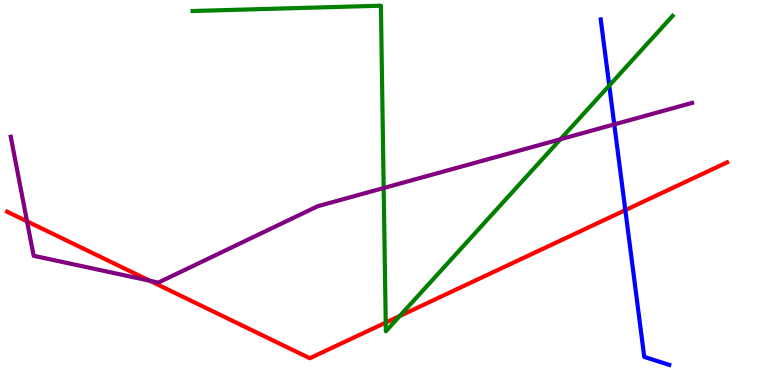[{'lines': ['blue', 'red'], 'intersections': [{'x': 8.07, 'y': 4.54}]}, {'lines': ['green', 'red'], 'intersections': [{'x': 4.98, 'y': 1.62}, {'x': 5.16, 'y': 1.79}]}, {'lines': ['purple', 'red'], 'intersections': [{'x': 0.349, 'y': 4.25}, {'x': 1.93, 'y': 2.71}]}, {'lines': ['blue', 'green'], 'intersections': [{'x': 7.86, 'y': 7.78}]}, {'lines': ['blue', 'purple'], 'intersections': [{'x': 7.93, 'y': 6.77}]}, {'lines': ['green', 'purple'], 'intersections': [{'x': 4.95, 'y': 5.12}, {'x': 7.23, 'y': 6.38}]}]